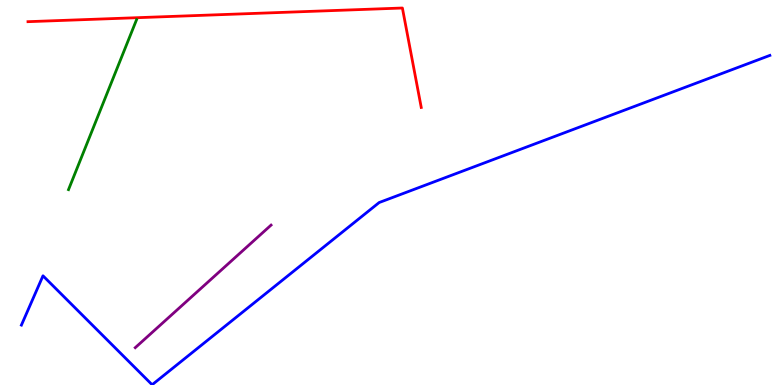[{'lines': ['blue', 'red'], 'intersections': []}, {'lines': ['green', 'red'], 'intersections': []}, {'lines': ['purple', 'red'], 'intersections': []}, {'lines': ['blue', 'green'], 'intersections': []}, {'lines': ['blue', 'purple'], 'intersections': []}, {'lines': ['green', 'purple'], 'intersections': []}]